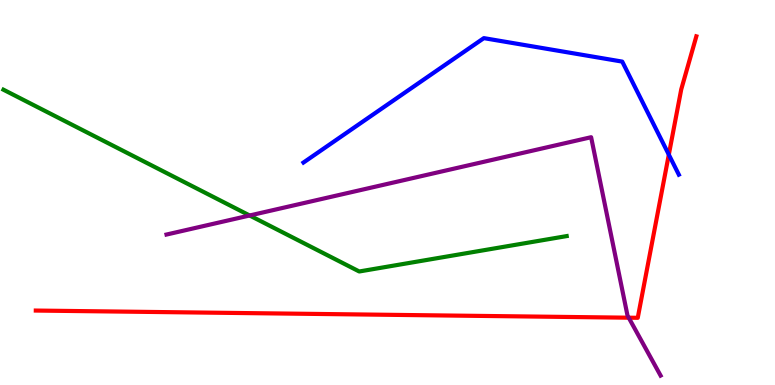[{'lines': ['blue', 'red'], 'intersections': [{'x': 8.63, 'y': 5.98}]}, {'lines': ['green', 'red'], 'intersections': []}, {'lines': ['purple', 'red'], 'intersections': [{'x': 8.11, 'y': 1.75}]}, {'lines': ['blue', 'green'], 'intersections': []}, {'lines': ['blue', 'purple'], 'intersections': []}, {'lines': ['green', 'purple'], 'intersections': [{'x': 3.22, 'y': 4.4}]}]